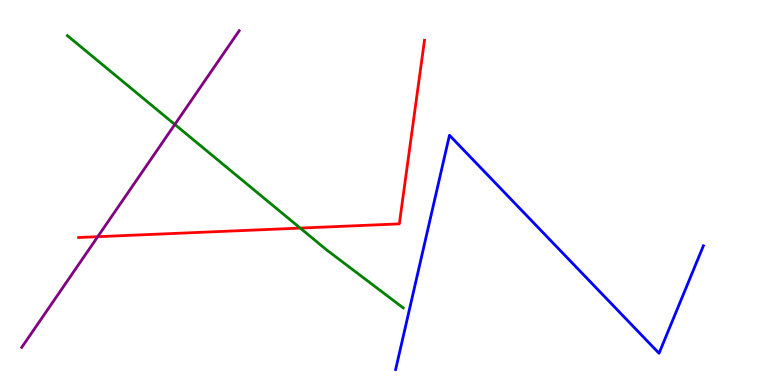[{'lines': ['blue', 'red'], 'intersections': []}, {'lines': ['green', 'red'], 'intersections': [{'x': 3.87, 'y': 4.08}]}, {'lines': ['purple', 'red'], 'intersections': [{'x': 1.26, 'y': 3.85}]}, {'lines': ['blue', 'green'], 'intersections': []}, {'lines': ['blue', 'purple'], 'intersections': []}, {'lines': ['green', 'purple'], 'intersections': [{'x': 2.26, 'y': 6.77}]}]